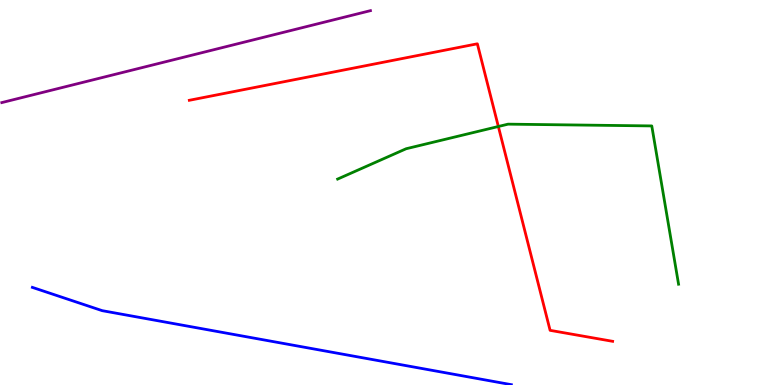[{'lines': ['blue', 'red'], 'intersections': []}, {'lines': ['green', 'red'], 'intersections': [{'x': 6.43, 'y': 6.71}]}, {'lines': ['purple', 'red'], 'intersections': []}, {'lines': ['blue', 'green'], 'intersections': []}, {'lines': ['blue', 'purple'], 'intersections': []}, {'lines': ['green', 'purple'], 'intersections': []}]